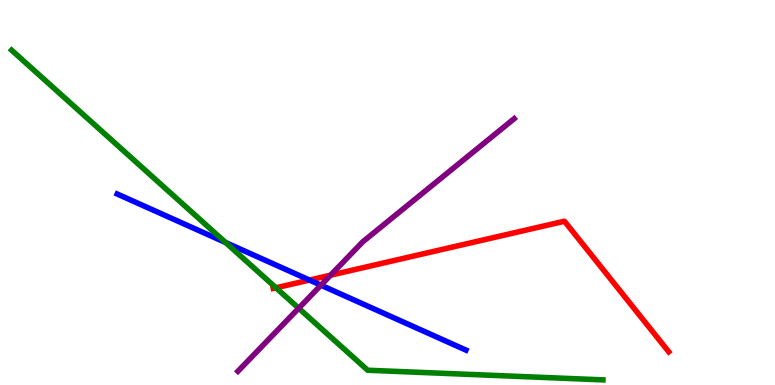[{'lines': ['blue', 'red'], 'intersections': [{'x': 3.99, 'y': 2.73}]}, {'lines': ['green', 'red'], 'intersections': [{'x': 3.56, 'y': 2.53}]}, {'lines': ['purple', 'red'], 'intersections': [{'x': 4.27, 'y': 2.85}]}, {'lines': ['blue', 'green'], 'intersections': [{'x': 2.91, 'y': 3.7}]}, {'lines': ['blue', 'purple'], 'intersections': [{'x': 4.14, 'y': 2.59}]}, {'lines': ['green', 'purple'], 'intersections': [{'x': 3.85, 'y': 1.99}]}]